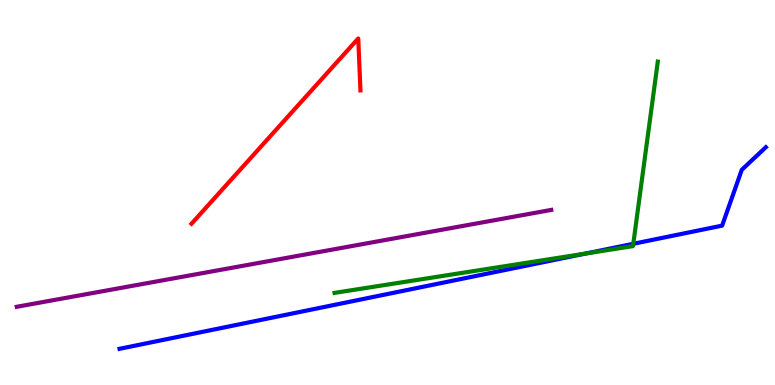[{'lines': ['blue', 'red'], 'intersections': []}, {'lines': ['green', 'red'], 'intersections': []}, {'lines': ['purple', 'red'], 'intersections': []}, {'lines': ['blue', 'green'], 'intersections': [{'x': 7.56, 'y': 3.41}, {'x': 8.17, 'y': 3.67}]}, {'lines': ['blue', 'purple'], 'intersections': []}, {'lines': ['green', 'purple'], 'intersections': []}]